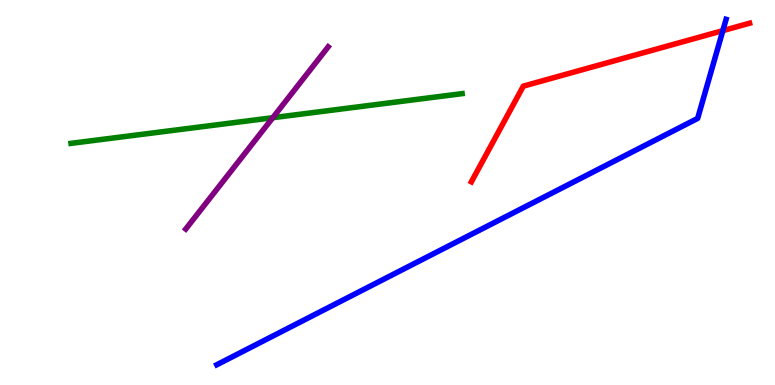[{'lines': ['blue', 'red'], 'intersections': [{'x': 9.33, 'y': 9.2}]}, {'lines': ['green', 'red'], 'intersections': []}, {'lines': ['purple', 'red'], 'intersections': []}, {'lines': ['blue', 'green'], 'intersections': []}, {'lines': ['blue', 'purple'], 'intersections': []}, {'lines': ['green', 'purple'], 'intersections': [{'x': 3.52, 'y': 6.94}]}]